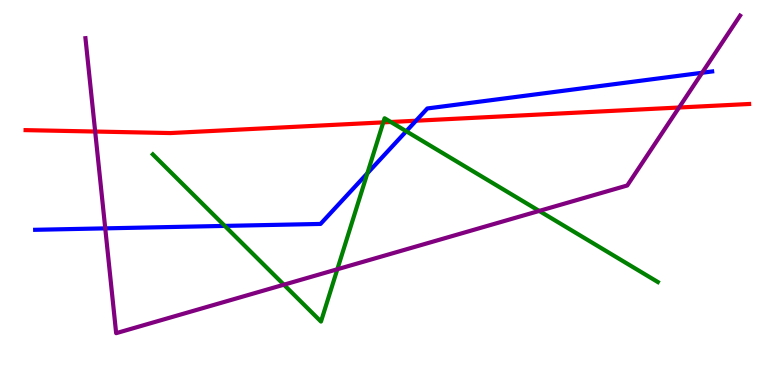[{'lines': ['blue', 'red'], 'intersections': [{'x': 5.37, 'y': 6.86}]}, {'lines': ['green', 'red'], 'intersections': [{'x': 4.95, 'y': 6.82}, {'x': 5.04, 'y': 6.83}]}, {'lines': ['purple', 'red'], 'intersections': [{'x': 1.23, 'y': 6.58}, {'x': 8.76, 'y': 7.21}]}, {'lines': ['blue', 'green'], 'intersections': [{'x': 2.9, 'y': 4.13}, {'x': 4.74, 'y': 5.5}, {'x': 5.24, 'y': 6.59}]}, {'lines': ['blue', 'purple'], 'intersections': [{'x': 1.36, 'y': 4.07}, {'x': 9.06, 'y': 8.11}]}, {'lines': ['green', 'purple'], 'intersections': [{'x': 3.66, 'y': 2.61}, {'x': 4.35, 'y': 3.01}, {'x': 6.96, 'y': 4.52}]}]